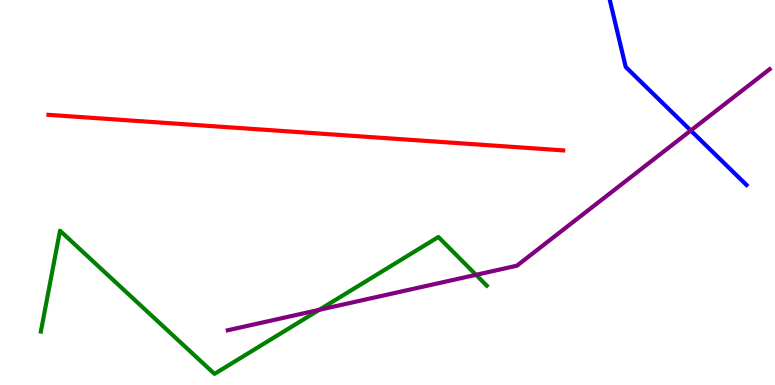[{'lines': ['blue', 'red'], 'intersections': []}, {'lines': ['green', 'red'], 'intersections': []}, {'lines': ['purple', 'red'], 'intersections': []}, {'lines': ['blue', 'green'], 'intersections': []}, {'lines': ['blue', 'purple'], 'intersections': [{'x': 8.91, 'y': 6.61}]}, {'lines': ['green', 'purple'], 'intersections': [{'x': 4.12, 'y': 1.95}, {'x': 6.14, 'y': 2.86}]}]